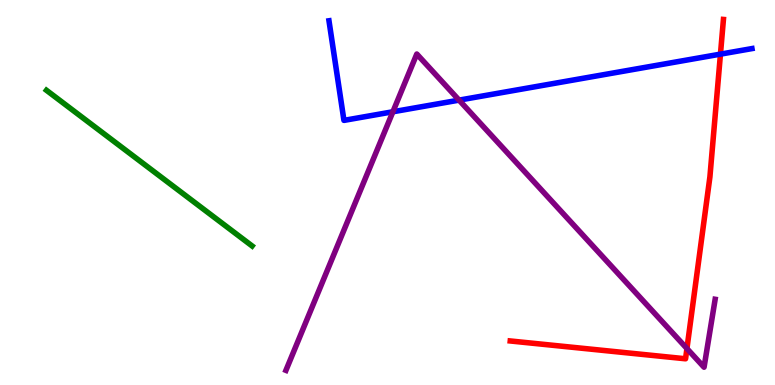[{'lines': ['blue', 'red'], 'intersections': [{'x': 9.3, 'y': 8.59}]}, {'lines': ['green', 'red'], 'intersections': []}, {'lines': ['purple', 'red'], 'intersections': [{'x': 8.86, 'y': 0.947}]}, {'lines': ['blue', 'green'], 'intersections': []}, {'lines': ['blue', 'purple'], 'intersections': [{'x': 5.07, 'y': 7.1}, {'x': 5.92, 'y': 7.4}]}, {'lines': ['green', 'purple'], 'intersections': []}]